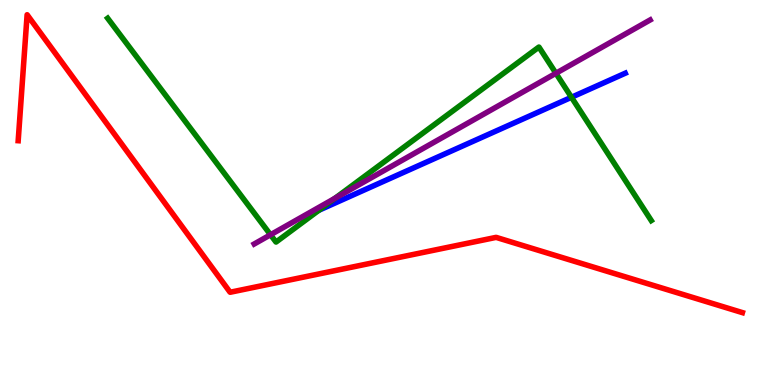[{'lines': ['blue', 'red'], 'intersections': []}, {'lines': ['green', 'red'], 'intersections': []}, {'lines': ['purple', 'red'], 'intersections': []}, {'lines': ['blue', 'green'], 'intersections': [{'x': 4.12, 'y': 4.54}, {'x': 7.37, 'y': 7.47}]}, {'lines': ['blue', 'purple'], 'intersections': []}, {'lines': ['green', 'purple'], 'intersections': [{'x': 3.49, 'y': 3.9}, {'x': 4.33, 'y': 4.85}, {'x': 7.17, 'y': 8.1}]}]